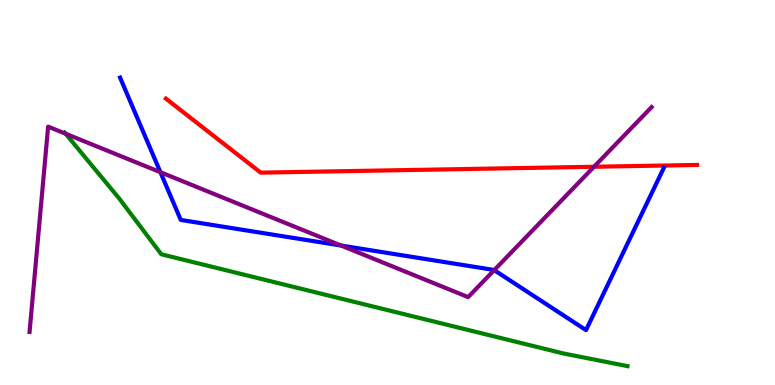[{'lines': ['blue', 'red'], 'intersections': []}, {'lines': ['green', 'red'], 'intersections': []}, {'lines': ['purple', 'red'], 'intersections': [{'x': 7.66, 'y': 5.67}]}, {'lines': ['blue', 'green'], 'intersections': []}, {'lines': ['blue', 'purple'], 'intersections': [{'x': 2.07, 'y': 5.53}, {'x': 4.4, 'y': 3.62}, {'x': 6.38, 'y': 2.98}]}, {'lines': ['green', 'purple'], 'intersections': [{'x': 0.847, 'y': 6.53}]}]